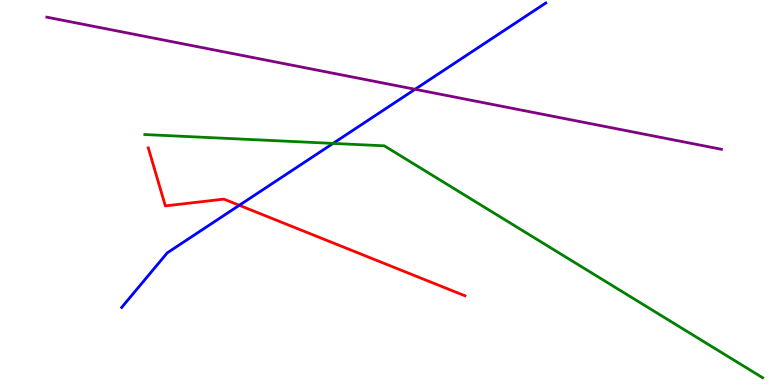[{'lines': ['blue', 'red'], 'intersections': [{'x': 3.09, 'y': 4.67}]}, {'lines': ['green', 'red'], 'intersections': []}, {'lines': ['purple', 'red'], 'intersections': []}, {'lines': ['blue', 'green'], 'intersections': [{'x': 4.3, 'y': 6.28}]}, {'lines': ['blue', 'purple'], 'intersections': [{'x': 5.36, 'y': 7.68}]}, {'lines': ['green', 'purple'], 'intersections': []}]